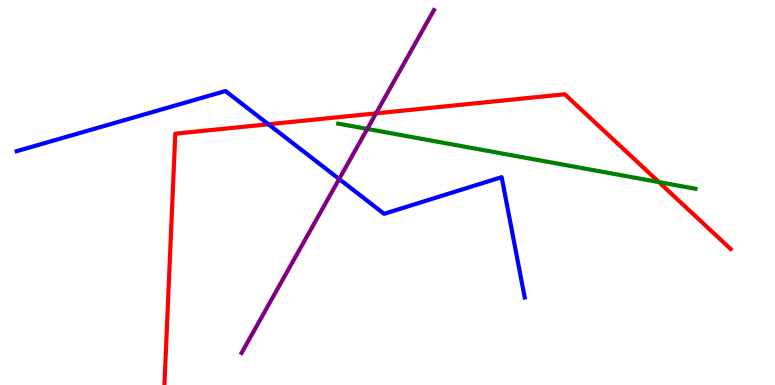[{'lines': ['blue', 'red'], 'intersections': [{'x': 3.46, 'y': 6.77}]}, {'lines': ['green', 'red'], 'intersections': [{'x': 8.5, 'y': 5.27}]}, {'lines': ['purple', 'red'], 'intersections': [{'x': 4.85, 'y': 7.06}]}, {'lines': ['blue', 'green'], 'intersections': []}, {'lines': ['blue', 'purple'], 'intersections': [{'x': 4.38, 'y': 5.35}]}, {'lines': ['green', 'purple'], 'intersections': [{'x': 4.74, 'y': 6.65}]}]